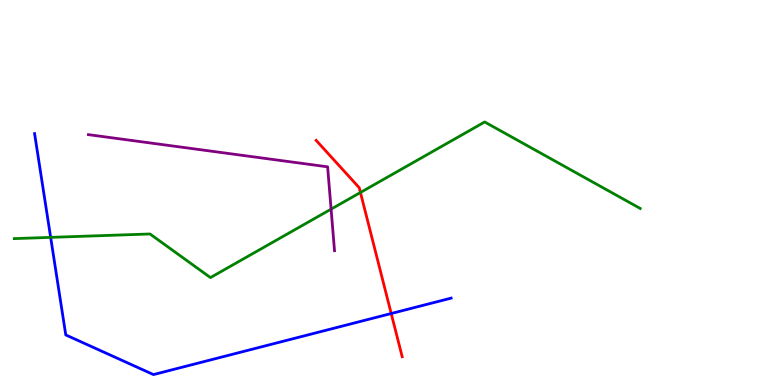[{'lines': ['blue', 'red'], 'intersections': [{'x': 5.05, 'y': 1.86}]}, {'lines': ['green', 'red'], 'intersections': [{'x': 4.65, 'y': 5.0}]}, {'lines': ['purple', 'red'], 'intersections': []}, {'lines': ['blue', 'green'], 'intersections': [{'x': 0.654, 'y': 3.83}]}, {'lines': ['blue', 'purple'], 'intersections': []}, {'lines': ['green', 'purple'], 'intersections': [{'x': 4.27, 'y': 4.57}]}]